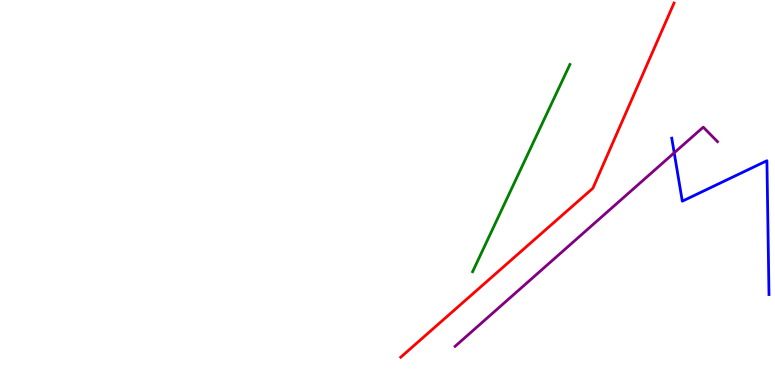[{'lines': ['blue', 'red'], 'intersections': []}, {'lines': ['green', 'red'], 'intersections': []}, {'lines': ['purple', 'red'], 'intersections': []}, {'lines': ['blue', 'green'], 'intersections': []}, {'lines': ['blue', 'purple'], 'intersections': [{'x': 8.7, 'y': 6.03}]}, {'lines': ['green', 'purple'], 'intersections': []}]